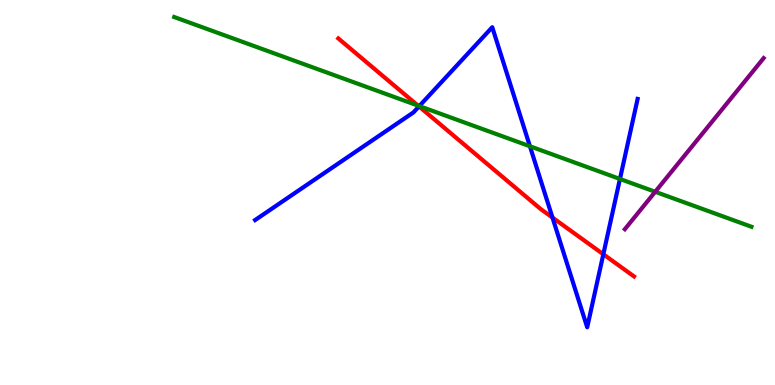[{'lines': ['blue', 'red'], 'intersections': [{'x': 5.41, 'y': 7.24}, {'x': 7.13, 'y': 4.35}, {'x': 7.78, 'y': 3.4}]}, {'lines': ['green', 'red'], 'intersections': [{'x': 5.39, 'y': 7.26}]}, {'lines': ['purple', 'red'], 'intersections': []}, {'lines': ['blue', 'green'], 'intersections': [{'x': 5.41, 'y': 7.24}, {'x': 6.84, 'y': 6.2}, {'x': 8.0, 'y': 5.35}]}, {'lines': ['blue', 'purple'], 'intersections': []}, {'lines': ['green', 'purple'], 'intersections': [{'x': 8.45, 'y': 5.02}]}]